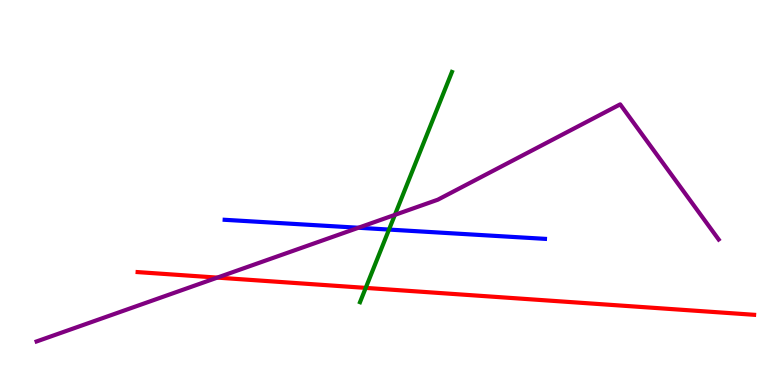[{'lines': ['blue', 'red'], 'intersections': []}, {'lines': ['green', 'red'], 'intersections': [{'x': 4.72, 'y': 2.52}]}, {'lines': ['purple', 'red'], 'intersections': [{'x': 2.8, 'y': 2.79}]}, {'lines': ['blue', 'green'], 'intersections': [{'x': 5.02, 'y': 4.04}]}, {'lines': ['blue', 'purple'], 'intersections': [{'x': 4.62, 'y': 4.08}]}, {'lines': ['green', 'purple'], 'intersections': [{'x': 5.1, 'y': 4.42}]}]